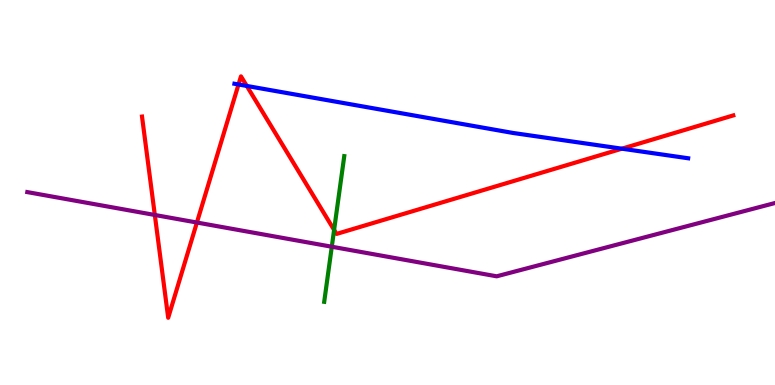[{'lines': ['blue', 'red'], 'intersections': [{'x': 3.08, 'y': 7.81}, {'x': 3.18, 'y': 7.77}, {'x': 8.02, 'y': 6.14}]}, {'lines': ['green', 'red'], 'intersections': [{'x': 4.31, 'y': 4.03}]}, {'lines': ['purple', 'red'], 'intersections': [{'x': 2.0, 'y': 4.42}, {'x': 2.54, 'y': 4.22}]}, {'lines': ['blue', 'green'], 'intersections': []}, {'lines': ['blue', 'purple'], 'intersections': []}, {'lines': ['green', 'purple'], 'intersections': [{'x': 4.28, 'y': 3.59}]}]